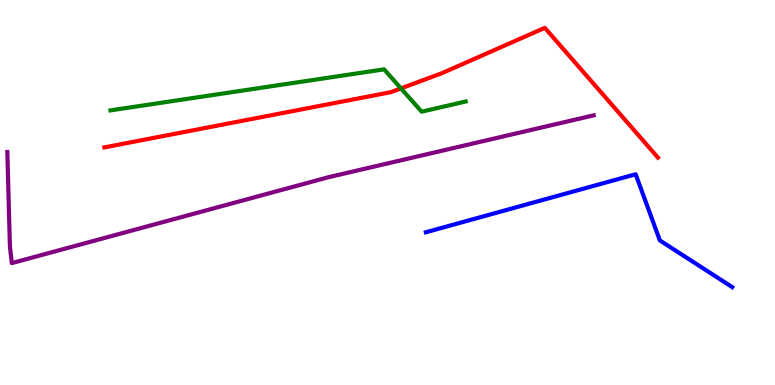[{'lines': ['blue', 'red'], 'intersections': []}, {'lines': ['green', 'red'], 'intersections': [{'x': 5.17, 'y': 7.7}]}, {'lines': ['purple', 'red'], 'intersections': []}, {'lines': ['blue', 'green'], 'intersections': []}, {'lines': ['blue', 'purple'], 'intersections': []}, {'lines': ['green', 'purple'], 'intersections': []}]